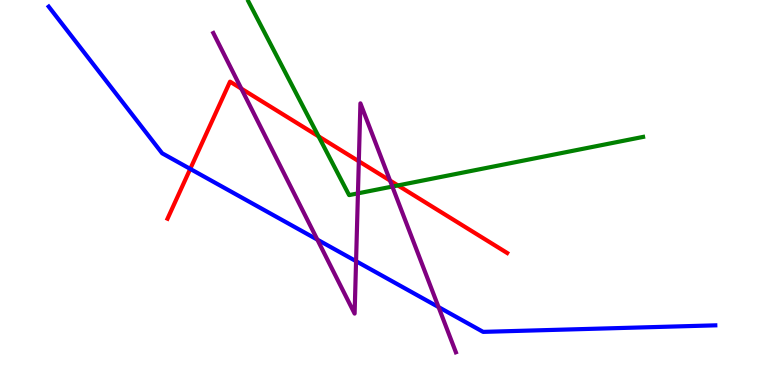[{'lines': ['blue', 'red'], 'intersections': [{'x': 2.45, 'y': 5.61}]}, {'lines': ['green', 'red'], 'intersections': [{'x': 4.11, 'y': 6.46}, {'x': 5.13, 'y': 5.18}]}, {'lines': ['purple', 'red'], 'intersections': [{'x': 3.11, 'y': 7.7}, {'x': 4.63, 'y': 5.81}, {'x': 5.03, 'y': 5.31}]}, {'lines': ['blue', 'green'], 'intersections': []}, {'lines': ['blue', 'purple'], 'intersections': [{'x': 4.09, 'y': 3.78}, {'x': 4.59, 'y': 3.22}, {'x': 5.66, 'y': 2.02}]}, {'lines': ['green', 'purple'], 'intersections': [{'x': 4.62, 'y': 4.98}, {'x': 5.06, 'y': 5.15}]}]